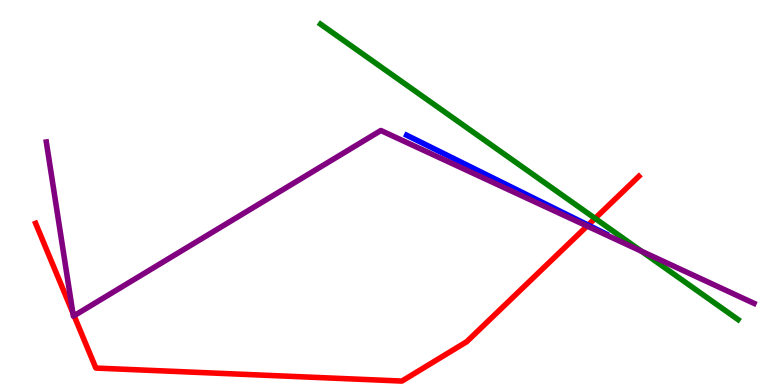[{'lines': ['blue', 'red'], 'intersections': [{'x': 7.59, 'y': 4.15}]}, {'lines': ['green', 'red'], 'intersections': [{'x': 7.68, 'y': 4.33}]}, {'lines': ['purple', 'red'], 'intersections': [{'x': 0.939, 'y': 1.88}, {'x': 0.956, 'y': 1.8}, {'x': 7.58, 'y': 4.13}]}, {'lines': ['blue', 'green'], 'intersections': []}, {'lines': ['blue', 'purple'], 'intersections': []}, {'lines': ['green', 'purple'], 'intersections': [{'x': 8.28, 'y': 3.48}]}]